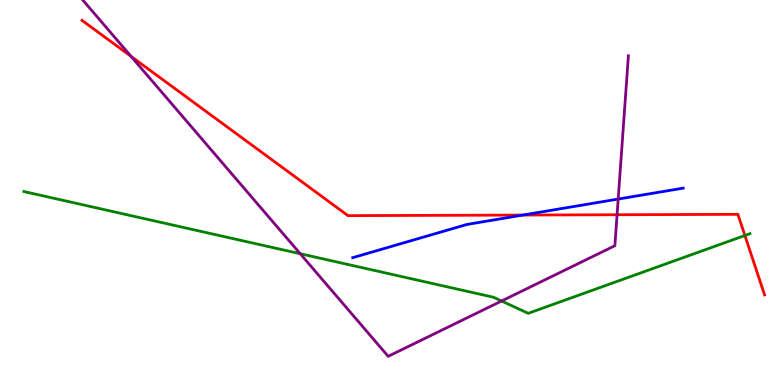[{'lines': ['blue', 'red'], 'intersections': [{'x': 6.75, 'y': 4.41}]}, {'lines': ['green', 'red'], 'intersections': [{'x': 9.61, 'y': 3.88}]}, {'lines': ['purple', 'red'], 'intersections': [{'x': 1.69, 'y': 8.54}, {'x': 7.96, 'y': 4.42}]}, {'lines': ['blue', 'green'], 'intersections': []}, {'lines': ['blue', 'purple'], 'intersections': [{'x': 7.98, 'y': 4.83}]}, {'lines': ['green', 'purple'], 'intersections': [{'x': 3.87, 'y': 3.41}, {'x': 6.47, 'y': 2.18}]}]